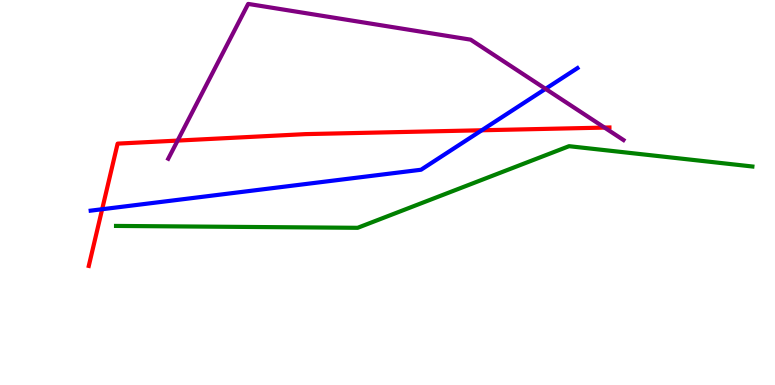[{'lines': ['blue', 'red'], 'intersections': [{'x': 1.32, 'y': 4.57}, {'x': 6.22, 'y': 6.62}]}, {'lines': ['green', 'red'], 'intersections': []}, {'lines': ['purple', 'red'], 'intersections': [{'x': 2.29, 'y': 6.35}, {'x': 7.8, 'y': 6.69}]}, {'lines': ['blue', 'green'], 'intersections': []}, {'lines': ['blue', 'purple'], 'intersections': [{'x': 7.04, 'y': 7.69}]}, {'lines': ['green', 'purple'], 'intersections': []}]